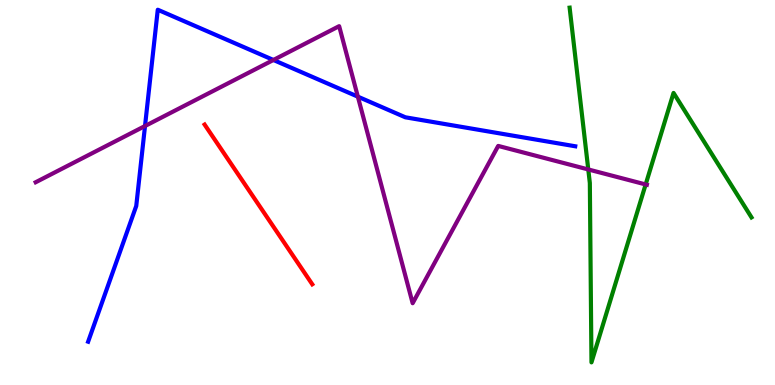[{'lines': ['blue', 'red'], 'intersections': []}, {'lines': ['green', 'red'], 'intersections': []}, {'lines': ['purple', 'red'], 'intersections': []}, {'lines': ['blue', 'green'], 'intersections': []}, {'lines': ['blue', 'purple'], 'intersections': [{'x': 1.87, 'y': 6.73}, {'x': 3.53, 'y': 8.44}, {'x': 4.62, 'y': 7.49}]}, {'lines': ['green', 'purple'], 'intersections': [{'x': 7.59, 'y': 5.6}, {'x': 8.33, 'y': 5.21}]}]